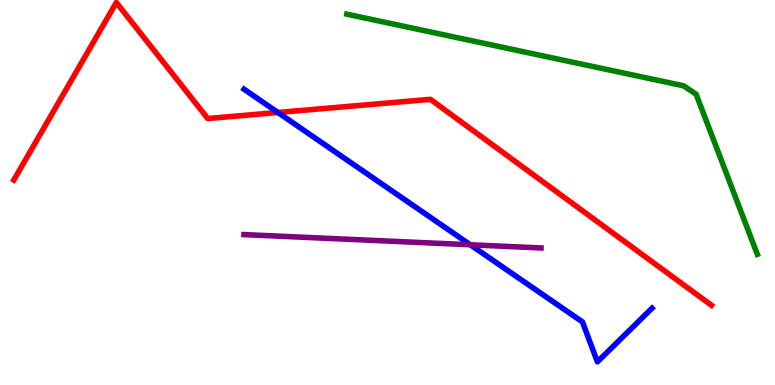[{'lines': ['blue', 'red'], 'intersections': [{'x': 3.59, 'y': 7.08}]}, {'lines': ['green', 'red'], 'intersections': []}, {'lines': ['purple', 'red'], 'intersections': []}, {'lines': ['blue', 'green'], 'intersections': []}, {'lines': ['blue', 'purple'], 'intersections': [{'x': 6.07, 'y': 3.64}]}, {'lines': ['green', 'purple'], 'intersections': []}]